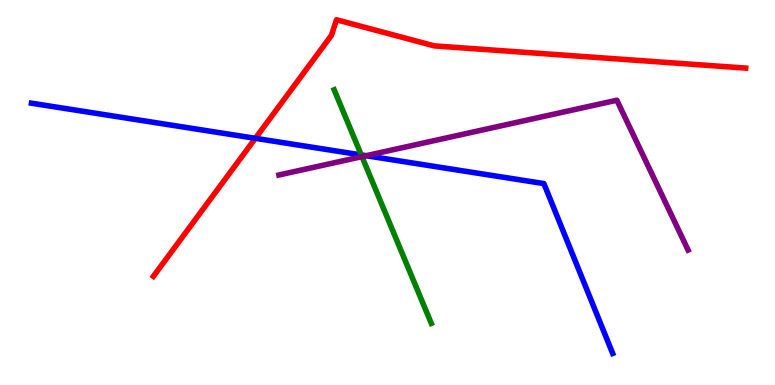[{'lines': ['blue', 'red'], 'intersections': [{'x': 3.29, 'y': 6.41}]}, {'lines': ['green', 'red'], 'intersections': []}, {'lines': ['purple', 'red'], 'intersections': []}, {'lines': ['blue', 'green'], 'intersections': [{'x': 4.66, 'y': 5.98}]}, {'lines': ['blue', 'purple'], 'intersections': [{'x': 4.72, 'y': 5.96}]}, {'lines': ['green', 'purple'], 'intersections': [{'x': 4.67, 'y': 5.93}]}]